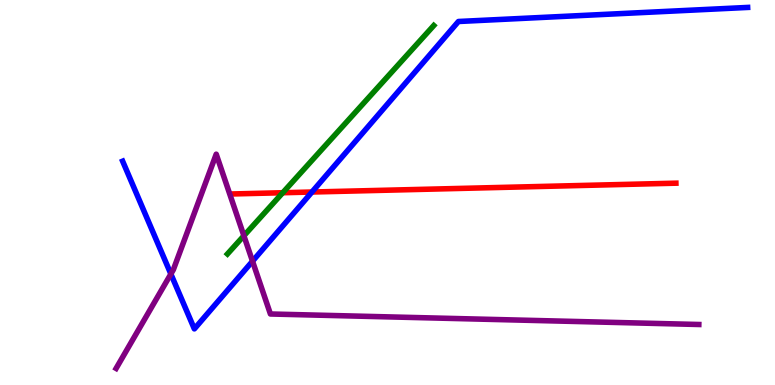[{'lines': ['blue', 'red'], 'intersections': [{'x': 4.03, 'y': 5.01}]}, {'lines': ['green', 'red'], 'intersections': [{'x': 3.65, 'y': 4.99}]}, {'lines': ['purple', 'red'], 'intersections': []}, {'lines': ['blue', 'green'], 'intersections': []}, {'lines': ['blue', 'purple'], 'intersections': [{'x': 2.2, 'y': 2.88}, {'x': 3.26, 'y': 3.22}]}, {'lines': ['green', 'purple'], 'intersections': [{'x': 3.15, 'y': 3.88}]}]